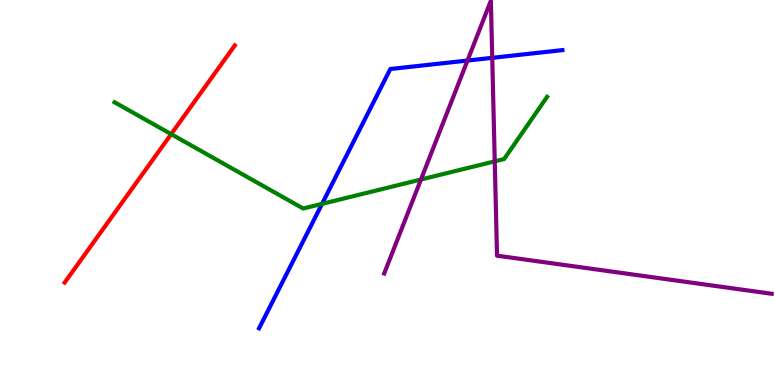[{'lines': ['blue', 'red'], 'intersections': []}, {'lines': ['green', 'red'], 'intersections': [{'x': 2.21, 'y': 6.52}]}, {'lines': ['purple', 'red'], 'intersections': []}, {'lines': ['blue', 'green'], 'intersections': [{'x': 4.16, 'y': 4.7}]}, {'lines': ['blue', 'purple'], 'intersections': [{'x': 6.03, 'y': 8.43}, {'x': 6.35, 'y': 8.5}]}, {'lines': ['green', 'purple'], 'intersections': [{'x': 5.43, 'y': 5.34}, {'x': 6.38, 'y': 5.81}]}]